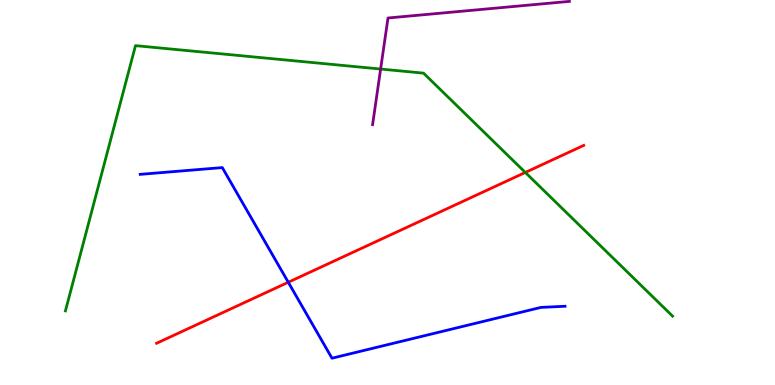[{'lines': ['blue', 'red'], 'intersections': [{'x': 3.72, 'y': 2.67}]}, {'lines': ['green', 'red'], 'intersections': [{'x': 6.78, 'y': 5.52}]}, {'lines': ['purple', 'red'], 'intersections': []}, {'lines': ['blue', 'green'], 'intersections': []}, {'lines': ['blue', 'purple'], 'intersections': []}, {'lines': ['green', 'purple'], 'intersections': [{'x': 4.91, 'y': 8.21}]}]